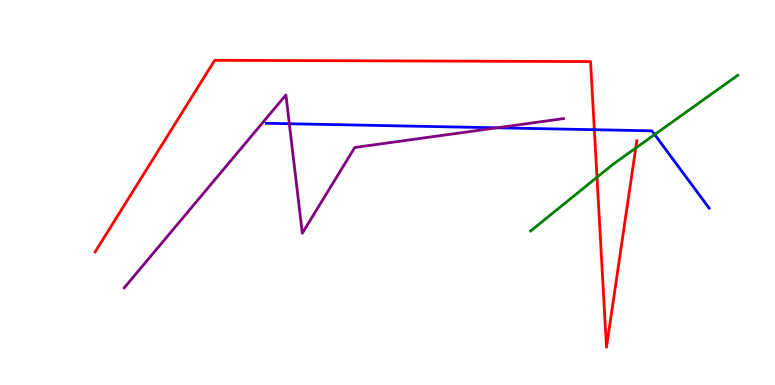[{'lines': ['blue', 'red'], 'intersections': [{'x': 7.67, 'y': 6.63}]}, {'lines': ['green', 'red'], 'intersections': [{'x': 7.7, 'y': 5.4}, {'x': 8.2, 'y': 6.15}]}, {'lines': ['purple', 'red'], 'intersections': []}, {'lines': ['blue', 'green'], 'intersections': [{'x': 8.45, 'y': 6.5}]}, {'lines': ['blue', 'purple'], 'intersections': [{'x': 3.73, 'y': 6.79}, {'x': 6.41, 'y': 6.68}]}, {'lines': ['green', 'purple'], 'intersections': []}]